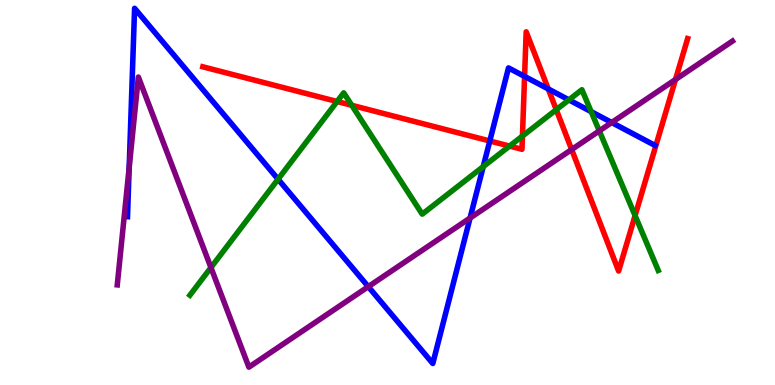[{'lines': ['blue', 'red'], 'intersections': [{'x': 6.32, 'y': 6.34}, {'x': 6.77, 'y': 8.02}, {'x': 7.07, 'y': 7.69}]}, {'lines': ['green', 'red'], 'intersections': [{'x': 4.35, 'y': 7.36}, {'x': 4.54, 'y': 7.26}, {'x': 6.58, 'y': 6.21}, {'x': 6.74, 'y': 6.47}, {'x': 7.18, 'y': 7.15}, {'x': 8.19, 'y': 4.4}]}, {'lines': ['purple', 'red'], 'intersections': [{'x': 7.38, 'y': 6.12}, {'x': 8.72, 'y': 7.93}]}, {'lines': ['blue', 'green'], 'intersections': [{'x': 3.59, 'y': 5.35}, {'x': 6.24, 'y': 5.67}, {'x': 7.34, 'y': 7.41}, {'x': 7.63, 'y': 7.1}]}, {'lines': ['blue', 'purple'], 'intersections': [{'x': 1.67, 'y': 5.65}, {'x': 4.75, 'y': 2.55}, {'x': 6.07, 'y': 4.34}, {'x': 7.89, 'y': 6.82}]}, {'lines': ['green', 'purple'], 'intersections': [{'x': 2.72, 'y': 3.05}, {'x': 7.73, 'y': 6.6}]}]